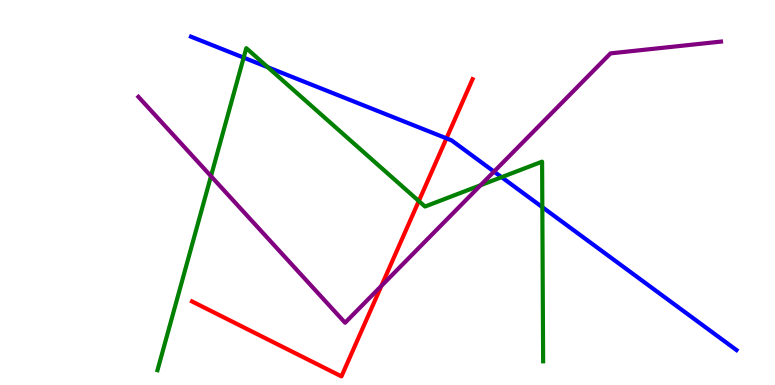[{'lines': ['blue', 'red'], 'intersections': [{'x': 5.76, 'y': 6.41}]}, {'lines': ['green', 'red'], 'intersections': [{'x': 5.4, 'y': 4.78}]}, {'lines': ['purple', 'red'], 'intersections': [{'x': 4.92, 'y': 2.57}]}, {'lines': ['blue', 'green'], 'intersections': [{'x': 3.14, 'y': 8.5}, {'x': 3.46, 'y': 8.25}, {'x': 6.47, 'y': 5.4}, {'x': 7.0, 'y': 4.62}]}, {'lines': ['blue', 'purple'], 'intersections': [{'x': 6.37, 'y': 5.54}]}, {'lines': ['green', 'purple'], 'intersections': [{'x': 2.72, 'y': 5.42}, {'x': 6.2, 'y': 5.19}]}]